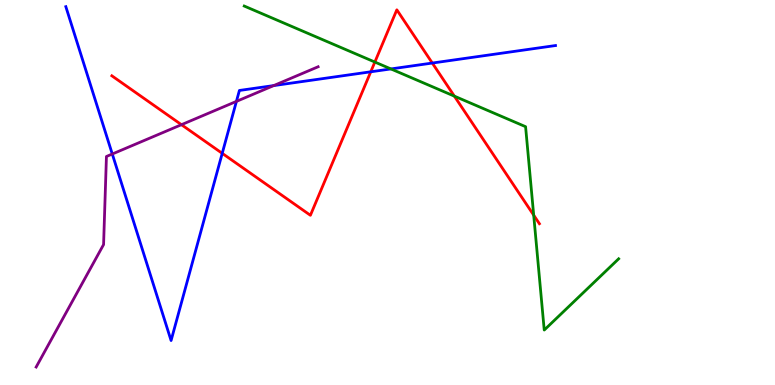[{'lines': ['blue', 'red'], 'intersections': [{'x': 2.87, 'y': 6.02}, {'x': 4.78, 'y': 8.14}, {'x': 5.58, 'y': 8.36}]}, {'lines': ['green', 'red'], 'intersections': [{'x': 4.84, 'y': 8.39}, {'x': 5.86, 'y': 7.5}, {'x': 6.89, 'y': 4.41}]}, {'lines': ['purple', 'red'], 'intersections': [{'x': 2.34, 'y': 6.76}]}, {'lines': ['blue', 'green'], 'intersections': [{'x': 5.04, 'y': 8.21}]}, {'lines': ['blue', 'purple'], 'intersections': [{'x': 1.45, 'y': 6.0}, {'x': 3.05, 'y': 7.37}, {'x': 3.53, 'y': 7.78}]}, {'lines': ['green', 'purple'], 'intersections': []}]